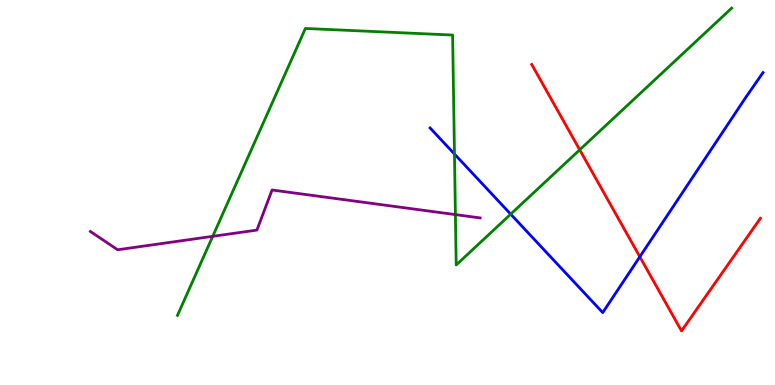[{'lines': ['blue', 'red'], 'intersections': [{'x': 8.26, 'y': 3.33}]}, {'lines': ['green', 'red'], 'intersections': [{'x': 7.48, 'y': 6.11}]}, {'lines': ['purple', 'red'], 'intersections': []}, {'lines': ['blue', 'green'], 'intersections': [{'x': 5.86, 'y': 6.0}, {'x': 6.59, 'y': 4.44}]}, {'lines': ['blue', 'purple'], 'intersections': []}, {'lines': ['green', 'purple'], 'intersections': [{'x': 2.74, 'y': 3.86}, {'x': 5.88, 'y': 4.43}]}]